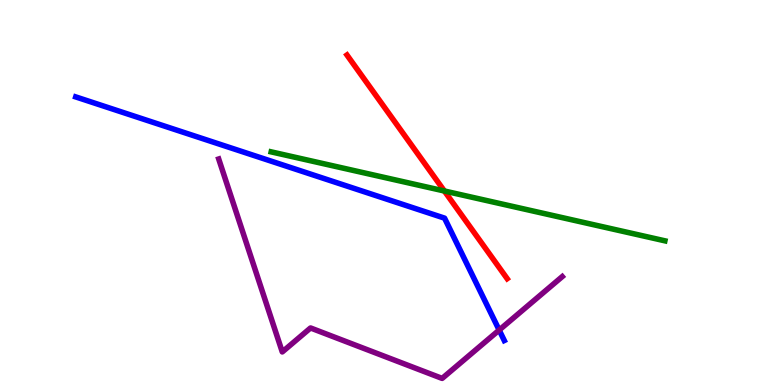[{'lines': ['blue', 'red'], 'intersections': []}, {'lines': ['green', 'red'], 'intersections': [{'x': 5.73, 'y': 5.04}]}, {'lines': ['purple', 'red'], 'intersections': []}, {'lines': ['blue', 'green'], 'intersections': []}, {'lines': ['blue', 'purple'], 'intersections': [{'x': 6.44, 'y': 1.43}]}, {'lines': ['green', 'purple'], 'intersections': []}]